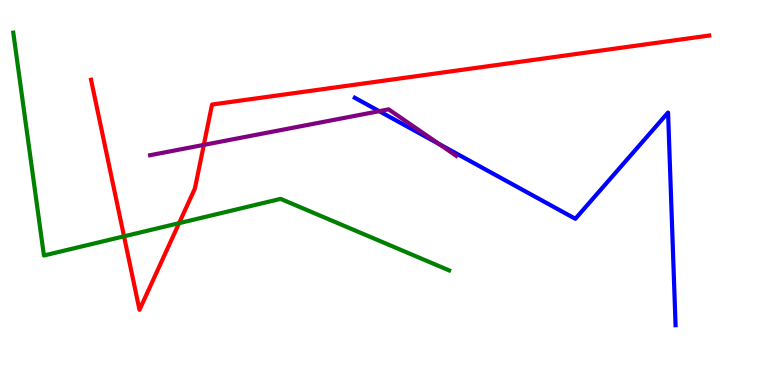[{'lines': ['blue', 'red'], 'intersections': []}, {'lines': ['green', 'red'], 'intersections': [{'x': 1.6, 'y': 3.86}, {'x': 2.31, 'y': 4.2}]}, {'lines': ['purple', 'red'], 'intersections': [{'x': 2.63, 'y': 6.24}]}, {'lines': ['blue', 'green'], 'intersections': []}, {'lines': ['blue', 'purple'], 'intersections': [{'x': 4.89, 'y': 7.11}, {'x': 5.67, 'y': 6.26}]}, {'lines': ['green', 'purple'], 'intersections': []}]